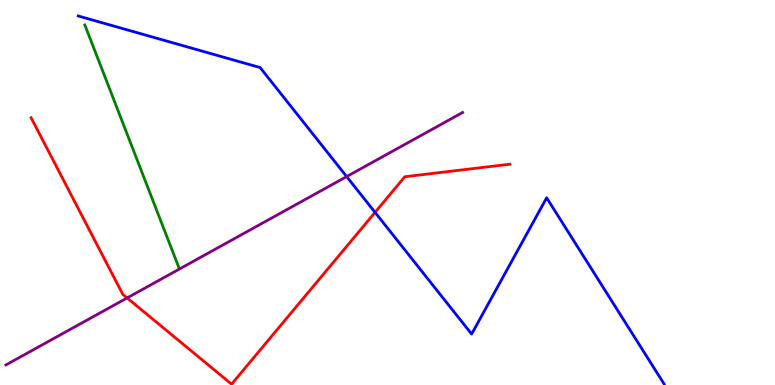[{'lines': ['blue', 'red'], 'intersections': [{'x': 4.84, 'y': 4.48}]}, {'lines': ['green', 'red'], 'intersections': []}, {'lines': ['purple', 'red'], 'intersections': [{'x': 1.64, 'y': 2.26}]}, {'lines': ['blue', 'green'], 'intersections': []}, {'lines': ['blue', 'purple'], 'intersections': [{'x': 4.47, 'y': 5.41}]}, {'lines': ['green', 'purple'], 'intersections': []}]